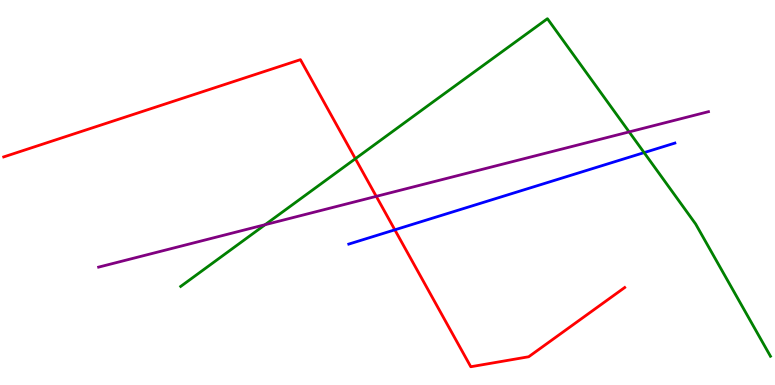[{'lines': ['blue', 'red'], 'intersections': [{'x': 5.09, 'y': 4.03}]}, {'lines': ['green', 'red'], 'intersections': [{'x': 4.59, 'y': 5.88}]}, {'lines': ['purple', 'red'], 'intersections': [{'x': 4.86, 'y': 4.9}]}, {'lines': ['blue', 'green'], 'intersections': [{'x': 8.31, 'y': 6.04}]}, {'lines': ['blue', 'purple'], 'intersections': []}, {'lines': ['green', 'purple'], 'intersections': [{'x': 3.42, 'y': 4.16}, {'x': 8.12, 'y': 6.57}]}]